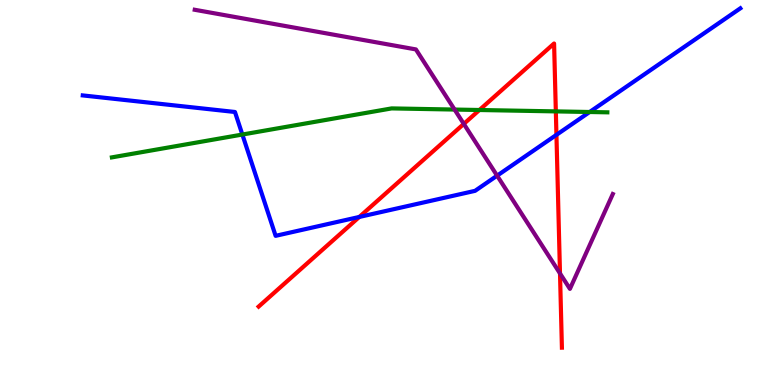[{'lines': ['blue', 'red'], 'intersections': [{'x': 4.64, 'y': 4.36}, {'x': 7.18, 'y': 6.5}]}, {'lines': ['green', 'red'], 'intersections': [{'x': 6.19, 'y': 7.14}, {'x': 7.17, 'y': 7.11}]}, {'lines': ['purple', 'red'], 'intersections': [{'x': 5.98, 'y': 6.78}, {'x': 7.23, 'y': 2.9}]}, {'lines': ['blue', 'green'], 'intersections': [{'x': 3.13, 'y': 6.51}, {'x': 7.61, 'y': 7.09}]}, {'lines': ['blue', 'purple'], 'intersections': [{'x': 6.41, 'y': 5.44}]}, {'lines': ['green', 'purple'], 'intersections': [{'x': 5.87, 'y': 7.15}]}]